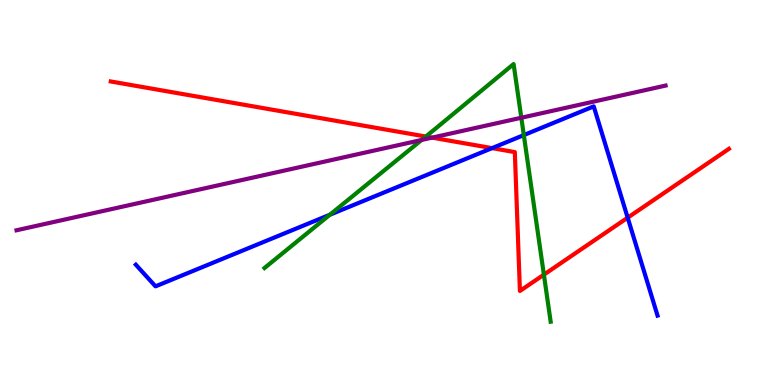[{'lines': ['blue', 'red'], 'intersections': [{'x': 6.35, 'y': 6.15}, {'x': 8.1, 'y': 4.35}]}, {'lines': ['green', 'red'], 'intersections': [{'x': 5.49, 'y': 6.45}, {'x': 7.02, 'y': 2.87}]}, {'lines': ['purple', 'red'], 'intersections': [{'x': 5.58, 'y': 6.43}]}, {'lines': ['blue', 'green'], 'intersections': [{'x': 4.26, 'y': 4.42}, {'x': 6.76, 'y': 6.49}]}, {'lines': ['blue', 'purple'], 'intersections': []}, {'lines': ['green', 'purple'], 'intersections': [{'x': 5.44, 'y': 6.36}, {'x': 6.73, 'y': 6.94}]}]